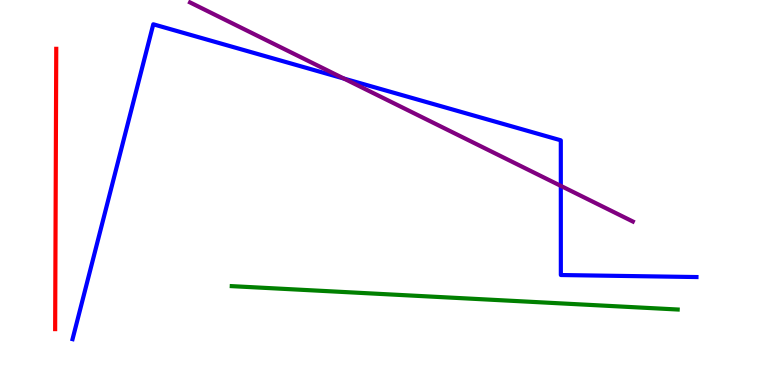[{'lines': ['blue', 'red'], 'intersections': []}, {'lines': ['green', 'red'], 'intersections': []}, {'lines': ['purple', 'red'], 'intersections': []}, {'lines': ['blue', 'green'], 'intersections': []}, {'lines': ['blue', 'purple'], 'intersections': [{'x': 4.44, 'y': 7.96}, {'x': 7.24, 'y': 5.17}]}, {'lines': ['green', 'purple'], 'intersections': []}]